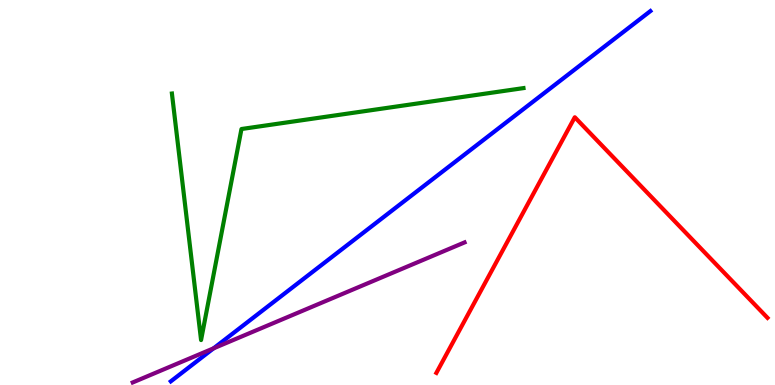[{'lines': ['blue', 'red'], 'intersections': []}, {'lines': ['green', 'red'], 'intersections': []}, {'lines': ['purple', 'red'], 'intersections': []}, {'lines': ['blue', 'green'], 'intersections': []}, {'lines': ['blue', 'purple'], 'intersections': [{'x': 2.76, 'y': 0.952}]}, {'lines': ['green', 'purple'], 'intersections': []}]